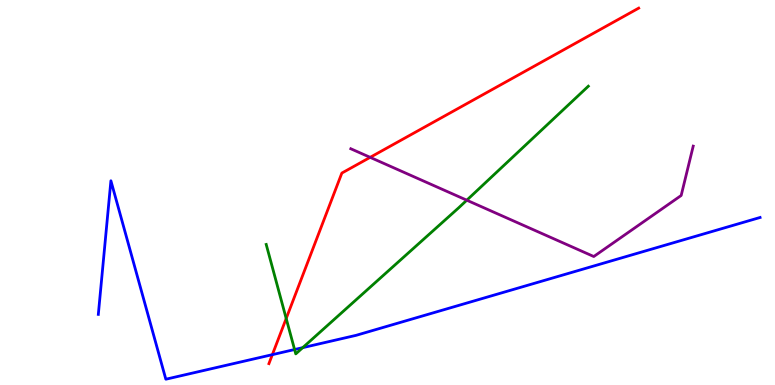[{'lines': ['blue', 'red'], 'intersections': [{'x': 3.51, 'y': 0.788}]}, {'lines': ['green', 'red'], 'intersections': [{'x': 3.69, 'y': 1.73}]}, {'lines': ['purple', 'red'], 'intersections': [{'x': 4.78, 'y': 5.91}]}, {'lines': ['blue', 'green'], 'intersections': [{'x': 3.8, 'y': 0.921}, {'x': 3.91, 'y': 0.97}]}, {'lines': ['blue', 'purple'], 'intersections': []}, {'lines': ['green', 'purple'], 'intersections': [{'x': 6.02, 'y': 4.8}]}]